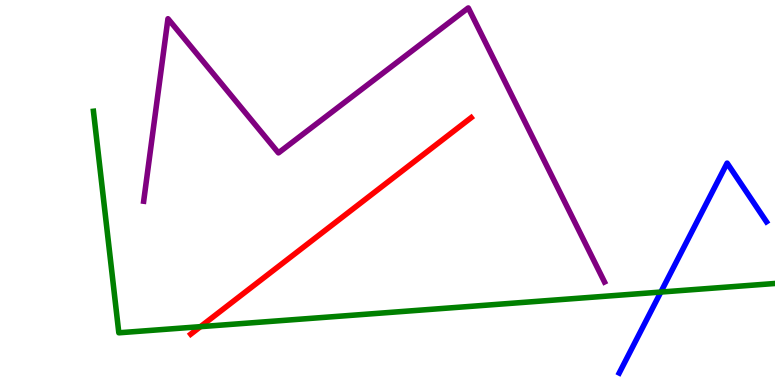[{'lines': ['blue', 'red'], 'intersections': []}, {'lines': ['green', 'red'], 'intersections': [{'x': 2.59, 'y': 1.52}]}, {'lines': ['purple', 'red'], 'intersections': []}, {'lines': ['blue', 'green'], 'intersections': [{'x': 8.53, 'y': 2.41}]}, {'lines': ['blue', 'purple'], 'intersections': []}, {'lines': ['green', 'purple'], 'intersections': []}]